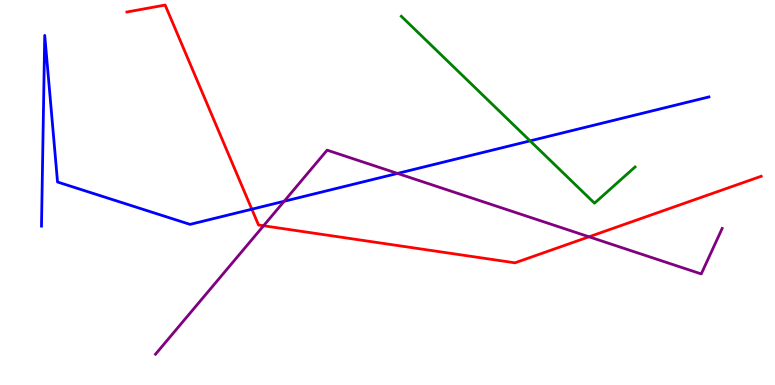[{'lines': ['blue', 'red'], 'intersections': [{'x': 3.25, 'y': 4.57}]}, {'lines': ['green', 'red'], 'intersections': []}, {'lines': ['purple', 'red'], 'intersections': [{'x': 3.4, 'y': 4.14}, {'x': 7.6, 'y': 3.85}]}, {'lines': ['blue', 'green'], 'intersections': [{'x': 6.84, 'y': 6.34}]}, {'lines': ['blue', 'purple'], 'intersections': [{'x': 3.67, 'y': 4.77}, {'x': 5.13, 'y': 5.5}]}, {'lines': ['green', 'purple'], 'intersections': []}]